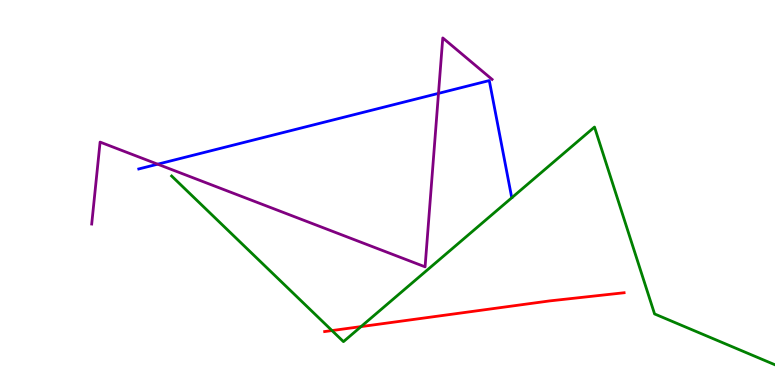[{'lines': ['blue', 'red'], 'intersections': []}, {'lines': ['green', 'red'], 'intersections': [{'x': 4.28, 'y': 1.41}, {'x': 4.66, 'y': 1.52}]}, {'lines': ['purple', 'red'], 'intersections': []}, {'lines': ['blue', 'green'], 'intersections': []}, {'lines': ['blue', 'purple'], 'intersections': [{'x': 2.03, 'y': 5.74}, {'x': 5.66, 'y': 7.57}]}, {'lines': ['green', 'purple'], 'intersections': []}]